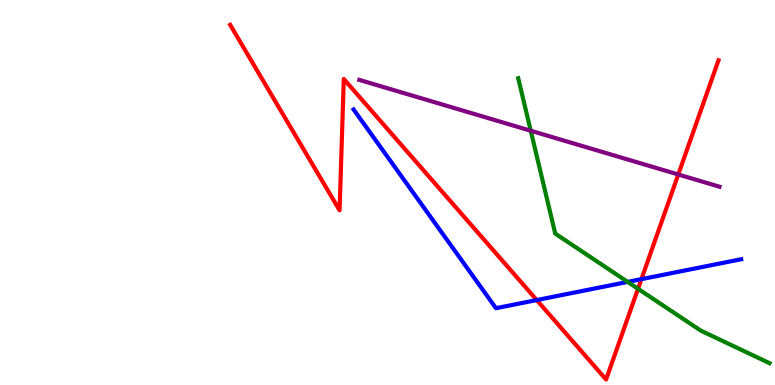[{'lines': ['blue', 'red'], 'intersections': [{'x': 6.93, 'y': 2.21}, {'x': 8.28, 'y': 2.75}]}, {'lines': ['green', 'red'], 'intersections': [{'x': 8.23, 'y': 2.5}]}, {'lines': ['purple', 'red'], 'intersections': [{'x': 8.75, 'y': 5.47}]}, {'lines': ['blue', 'green'], 'intersections': [{'x': 8.1, 'y': 2.68}]}, {'lines': ['blue', 'purple'], 'intersections': []}, {'lines': ['green', 'purple'], 'intersections': [{'x': 6.85, 'y': 6.6}]}]